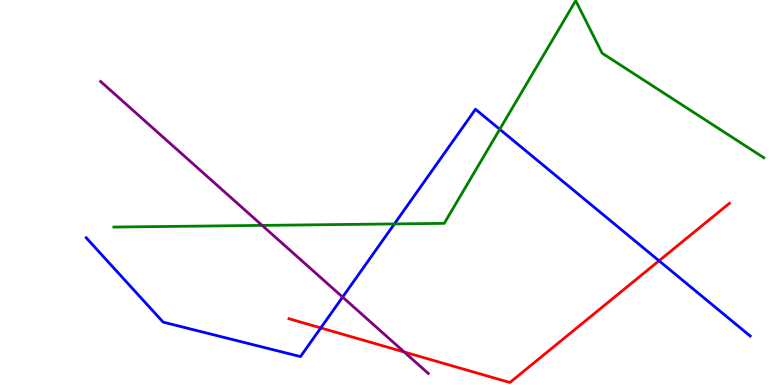[{'lines': ['blue', 'red'], 'intersections': [{'x': 4.14, 'y': 1.48}, {'x': 8.5, 'y': 3.23}]}, {'lines': ['green', 'red'], 'intersections': []}, {'lines': ['purple', 'red'], 'intersections': [{'x': 5.22, 'y': 0.857}]}, {'lines': ['blue', 'green'], 'intersections': [{'x': 5.09, 'y': 4.18}, {'x': 6.45, 'y': 6.64}]}, {'lines': ['blue', 'purple'], 'intersections': [{'x': 4.42, 'y': 2.28}]}, {'lines': ['green', 'purple'], 'intersections': [{'x': 3.38, 'y': 4.15}]}]